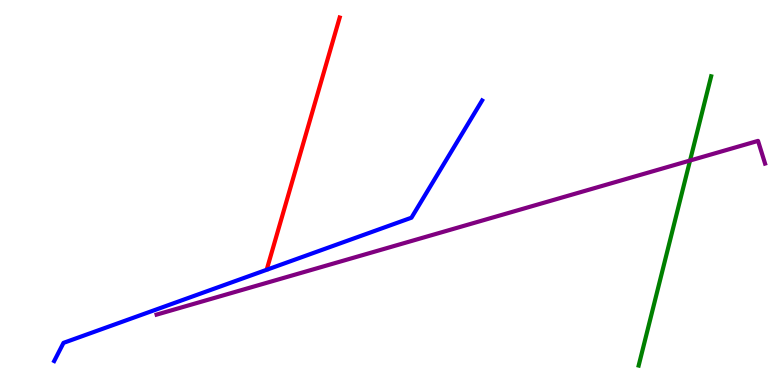[{'lines': ['blue', 'red'], 'intersections': []}, {'lines': ['green', 'red'], 'intersections': []}, {'lines': ['purple', 'red'], 'intersections': []}, {'lines': ['blue', 'green'], 'intersections': []}, {'lines': ['blue', 'purple'], 'intersections': []}, {'lines': ['green', 'purple'], 'intersections': [{'x': 8.9, 'y': 5.83}]}]